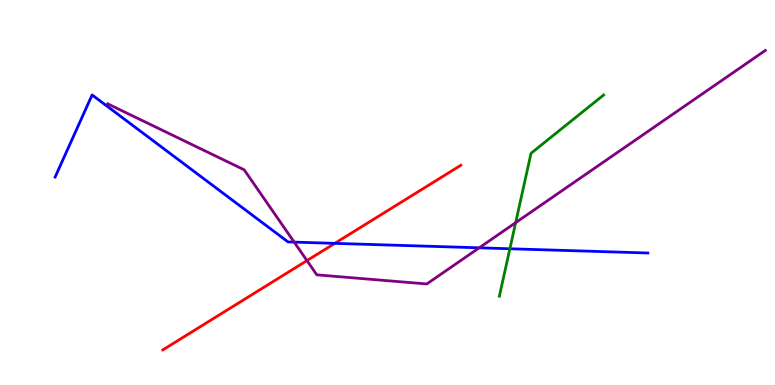[{'lines': ['blue', 'red'], 'intersections': [{'x': 4.32, 'y': 3.68}]}, {'lines': ['green', 'red'], 'intersections': []}, {'lines': ['purple', 'red'], 'intersections': [{'x': 3.96, 'y': 3.23}]}, {'lines': ['blue', 'green'], 'intersections': [{'x': 6.58, 'y': 3.54}]}, {'lines': ['blue', 'purple'], 'intersections': [{'x': 3.8, 'y': 3.71}, {'x': 6.18, 'y': 3.56}]}, {'lines': ['green', 'purple'], 'intersections': [{'x': 6.65, 'y': 4.22}]}]